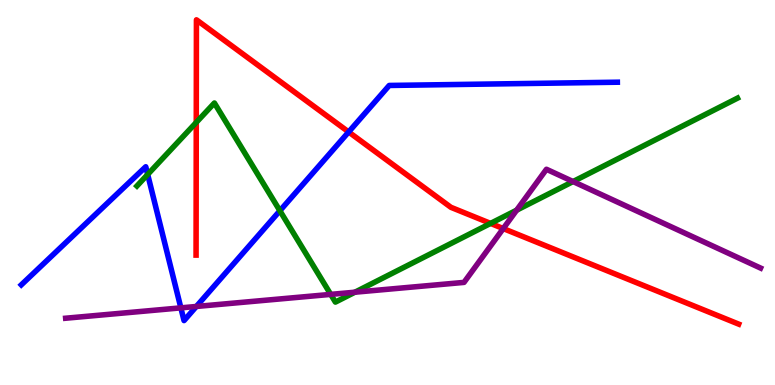[{'lines': ['blue', 'red'], 'intersections': [{'x': 4.5, 'y': 6.57}]}, {'lines': ['green', 'red'], 'intersections': [{'x': 2.53, 'y': 6.82}, {'x': 6.33, 'y': 4.2}]}, {'lines': ['purple', 'red'], 'intersections': [{'x': 6.49, 'y': 4.06}]}, {'lines': ['blue', 'green'], 'intersections': [{'x': 1.91, 'y': 5.47}, {'x': 3.61, 'y': 4.53}]}, {'lines': ['blue', 'purple'], 'intersections': [{'x': 2.33, 'y': 2.0}, {'x': 2.53, 'y': 2.04}]}, {'lines': ['green', 'purple'], 'intersections': [{'x': 4.27, 'y': 2.35}, {'x': 4.58, 'y': 2.41}, {'x': 6.67, 'y': 4.54}, {'x': 7.39, 'y': 5.28}]}]